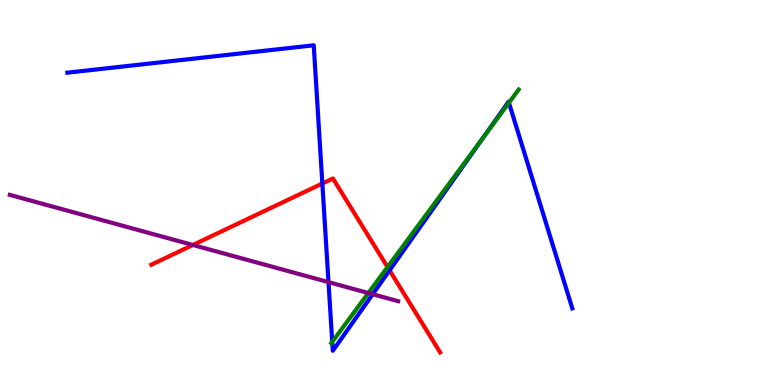[{'lines': ['blue', 'red'], 'intersections': [{'x': 4.16, 'y': 5.23}, {'x': 5.03, 'y': 2.98}]}, {'lines': ['green', 'red'], 'intersections': [{'x': 5.0, 'y': 3.06}]}, {'lines': ['purple', 'red'], 'intersections': [{'x': 2.49, 'y': 3.64}]}, {'lines': ['blue', 'green'], 'intersections': [{'x': 4.29, 'y': 1.12}, {'x': 6.25, 'y': 6.46}, {'x': 6.57, 'y': 7.33}]}, {'lines': ['blue', 'purple'], 'intersections': [{'x': 4.24, 'y': 2.67}, {'x': 4.81, 'y': 2.36}]}, {'lines': ['green', 'purple'], 'intersections': [{'x': 4.75, 'y': 2.39}]}]